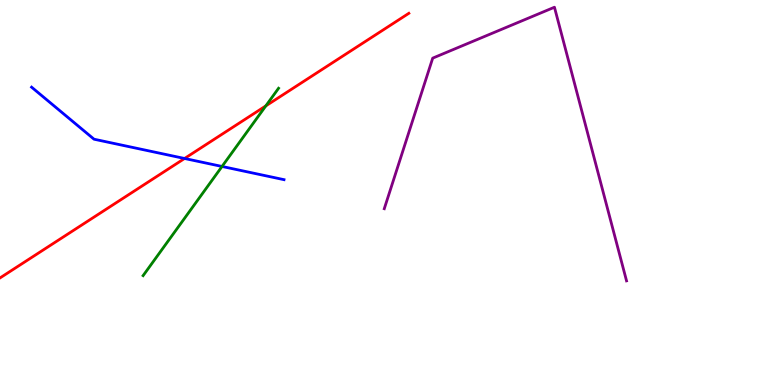[{'lines': ['blue', 'red'], 'intersections': [{'x': 2.38, 'y': 5.88}]}, {'lines': ['green', 'red'], 'intersections': [{'x': 3.43, 'y': 7.25}]}, {'lines': ['purple', 'red'], 'intersections': []}, {'lines': ['blue', 'green'], 'intersections': [{'x': 2.86, 'y': 5.68}]}, {'lines': ['blue', 'purple'], 'intersections': []}, {'lines': ['green', 'purple'], 'intersections': []}]